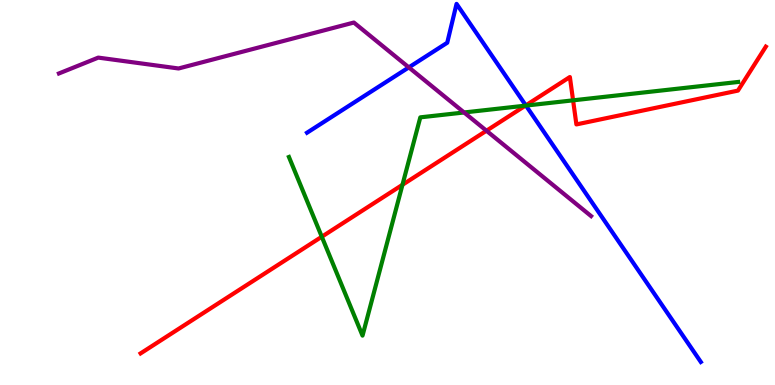[{'lines': ['blue', 'red'], 'intersections': [{'x': 6.78, 'y': 7.26}]}, {'lines': ['green', 'red'], 'intersections': [{'x': 4.15, 'y': 3.85}, {'x': 5.19, 'y': 5.2}, {'x': 6.78, 'y': 7.26}, {'x': 7.39, 'y': 7.39}]}, {'lines': ['purple', 'red'], 'intersections': [{'x': 6.28, 'y': 6.6}]}, {'lines': ['blue', 'green'], 'intersections': [{'x': 6.79, 'y': 7.26}]}, {'lines': ['blue', 'purple'], 'intersections': [{'x': 5.28, 'y': 8.25}]}, {'lines': ['green', 'purple'], 'intersections': [{'x': 5.99, 'y': 7.08}]}]